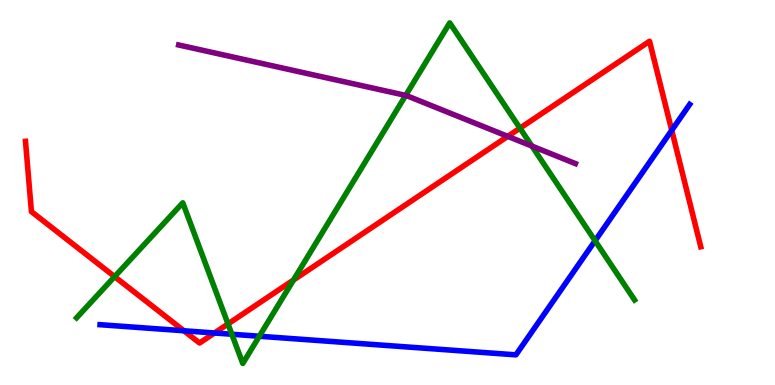[{'lines': ['blue', 'red'], 'intersections': [{'x': 2.37, 'y': 1.41}, {'x': 2.77, 'y': 1.35}, {'x': 8.67, 'y': 6.62}]}, {'lines': ['green', 'red'], 'intersections': [{'x': 1.48, 'y': 2.81}, {'x': 2.94, 'y': 1.59}, {'x': 3.79, 'y': 2.73}, {'x': 6.71, 'y': 6.67}]}, {'lines': ['purple', 'red'], 'intersections': [{'x': 6.55, 'y': 6.46}]}, {'lines': ['blue', 'green'], 'intersections': [{'x': 2.99, 'y': 1.32}, {'x': 3.35, 'y': 1.27}, {'x': 7.68, 'y': 3.75}]}, {'lines': ['blue', 'purple'], 'intersections': []}, {'lines': ['green', 'purple'], 'intersections': [{'x': 5.23, 'y': 7.52}, {'x': 6.86, 'y': 6.21}]}]